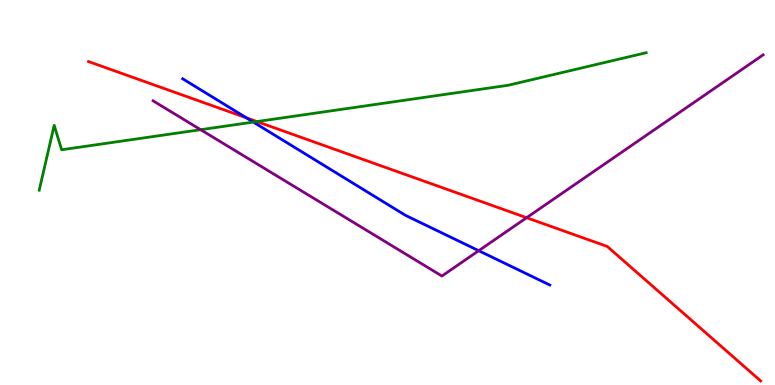[{'lines': ['blue', 'red'], 'intersections': [{'x': 3.18, 'y': 6.94}]}, {'lines': ['green', 'red'], 'intersections': [{'x': 3.31, 'y': 6.84}]}, {'lines': ['purple', 'red'], 'intersections': [{'x': 6.79, 'y': 4.35}]}, {'lines': ['blue', 'green'], 'intersections': [{'x': 3.27, 'y': 6.83}]}, {'lines': ['blue', 'purple'], 'intersections': [{'x': 6.18, 'y': 3.49}]}, {'lines': ['green', 'purple'], 'intersections': [{'x': 2.59, 'y': 6.63}]}]